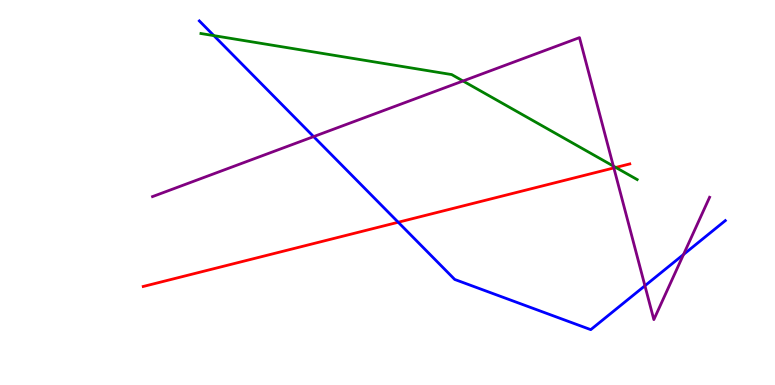[{'lines': ['blue', 'red'], 'intersections': [{'x': 5.14, 'y': 4.23}]}, {'lines': ['green', 'red'], 'intersections': [{'x': 7.95, 'y': 5.65}]}, {'lines': ['purple', 'red'], 'intersections': [{'x': 7.92, 'y': 5.64}]}, {'lines': ['blue', 'green'], 'intersections': [{'x': 2.76, 'y': 9.07}]}, {'lines': ['blue', 'purple'], 'intersections': [{'x': 4.05, 'y': 6.45}, {'x': 8.32, 'y': 2.58}, {'x': 8.82, 'y': 3.39}]}, {'lines': ['green', 'purple'], 'intersections': [{'x': 5.97, 'y': 7.9}, {'x': 7.91, 'y': 5.69}]}]